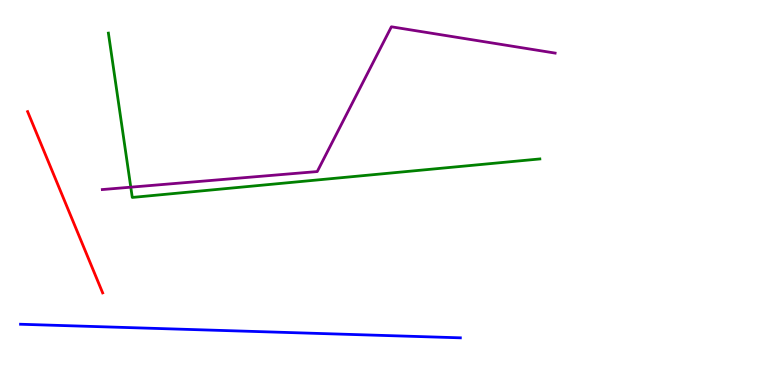[{'lines': ['blue', 'red'], 'intersections': []}, {'lines': ['green', 'red'], 'intersections': []}, {'lines': ['purple', 'red'], 'intersections': []}, {'lines': ['blue', 'green'], 'intersections': []}, {'lines': ['blue', 'purple'], 'intersections': []}, {'lines': ['green', 'purple'], 'intersections': [{'x': 1.69, 'y': 5.14}]}]